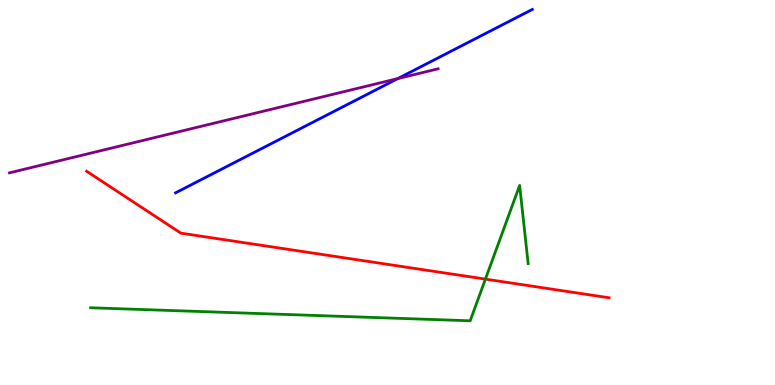[{'lines': ['blue', 'red'], 'intersections': []}, {'lines': ['green', 'red'], 'intersections': [{'x': 6.26, 'y': 2.75}]}, {'lines': ['purple', 'red'], 'intersections': []}, {'lines': ['blue', 'green'], 'intersections': []}, {'lines': ['blue', 'purple'], 'intersections': [{'x': 5.13, 'y': 7.96}]}, {'lines': ['green', 'purple'], 'intersections': []}]